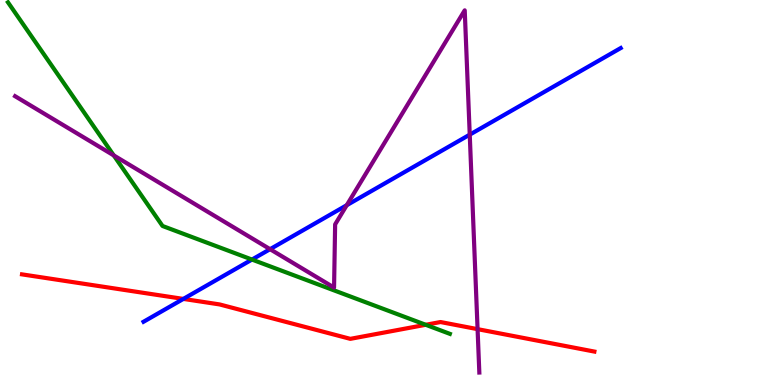[{'lines': ['blue', 'red'], 'intersections': [{'x': 2.37, 'y': 2.24}]}, {'lines': ['green', 'red'], 'intersections': [{'x': 5.49, 'y': 1.56}]}, {'lines': ['purple', 'red'], 'intersections': [{'x': 6.16, 'y': 1.45}]}, {'lines': ['blue', 'green'], 'intersections': [{'x': 3.25, 'y': 3.26}]}, {'lines': ['blue', 'purple'], 'intersections': [{'x': 3.48, 'y': 3.53}, {'x': 4.47, 'y': 4.67}, {'x': 6.06, 'y': 6.5}]}, {'lines': ['green', 'purple'], 'intersections': [{'x': 1.47, 'y': 5.96}]}]